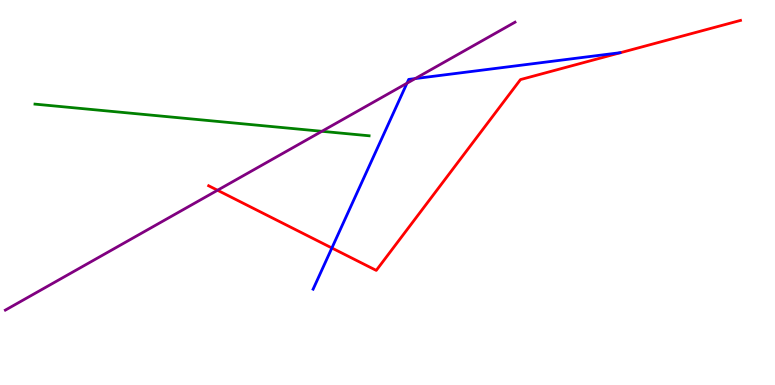[{'lines': ['blue', 'red'], 'intersections': [{'x': 4.28, 'y': 3.56}]}, {'lines': ['green', 'red'], 'intersections': []}, {'lines': ['purple', 'red'], 'intersections': [{'x': 2.81, 'y': 5.06}]}, {'lines': ['blue', 'green'], 'intersections': []}, {'lines': ['blue', 'purple'], 'intersections': [{'x': 5.25, 'y': 7.84}, {'x': 5.36, 'y': 7.96}]}, {'lines': ['green', 'purple'], 'intersections': [{'x': 4.15, 'y': 6.59}]}]